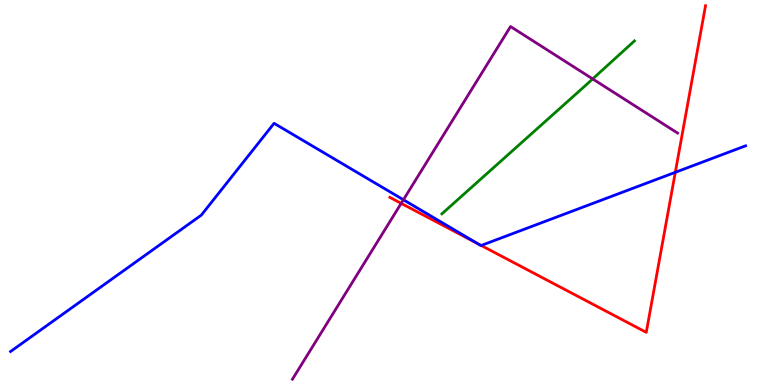[{'lines': ['blue', 'red'], 'intersections': [{'x': 6.15, 'y': 3.68}, {'x': 6.21, 'y': 3.62}, {'x': 8.71, 'y': 5.52}]}, {'lines': ['green', 'red'], 'intersections': []}, {'lines': ['purple', 'red'], 'intersections': [{'x': 5.18, 'y': 4.72}]}, {'lines': ['blue', 'green'], 'intersections': []}, {'lines': ['blue', 'purple'], 'intersections': [{'x': 5.21, 'y': 4.81}]}, {'lines': ['green', 'purple'], 'intersections': [{'x': 7.65, 'y': 7.95}]}]